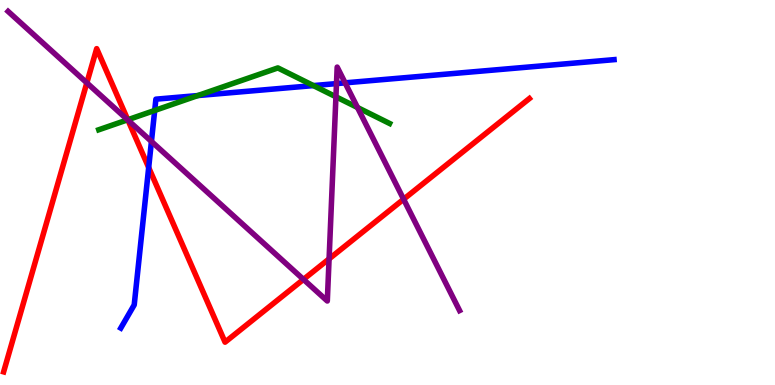[{'lines': ['blue', 'red'], 'intersections': [{'x': 1.92, 'y': 5.65}]}, {'lines': ['green', 'red'], 'intersections': [{'x': 1.65, 'y': 6.89}]}, {'lines': ['purple', 'red'], 'intersections': [{'x': 1.12, 'y': 7.85}, {'x': 1.65, 'y': 6.88}, {'x': 3.92, 'y': 2.74}, {'x': 4.25, 'y': 3.28}, {'x': 5.21, 'y': 4.83}]}, {'lines': ['blue', 'green'], 'intersections': [{'x': 2.0, 'y': 7.13}, {'x': 2.55, 'y': 7.52}, {'x': 4.04, 'y': 7.78}]}, {'lines': ['blue', 'purple'], 'intersections': [{'x': 1.95, 'y': 6.33}, {'x': 4.34, 'y': 7.83}, {'x': 4.45, 'y': 7.85}]}, {'lines': ['green', 'purple'], 'intersections': [{'x': 1.65, 'y': 6.89}, {'x': 4.33, 'y': 7.49}, {'x': 4.61, 'y': 7.21}]}]